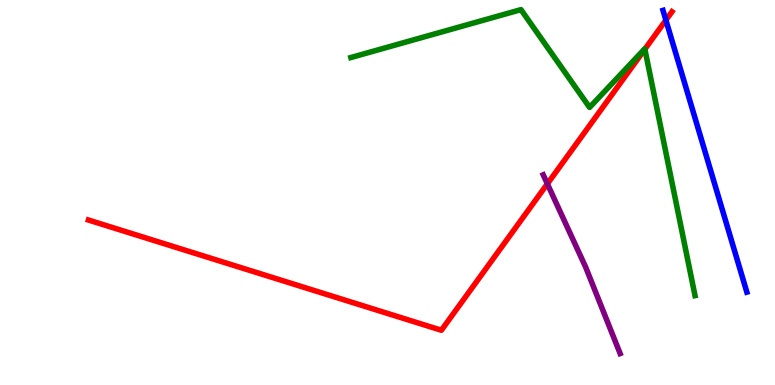[{'lines': ['blue', 'red'], 'intersections': [{'x': 8.59, 'y': 9.48}]}, {'lines': ['green', 'red'], 'intersections': [{'x': 8.32, 'y': 8.72}]}, {'lines': ['purple', 'red'], 'intersections': [{'x': 7.06, 'y': 5.22}]}, {'lines': ['blue', 'green'], 'intersections': []}, {'lines': ['blue', 'purple'], 'intersections': []}, {'lines': ['green', 'purple'], 'intersections': []}]